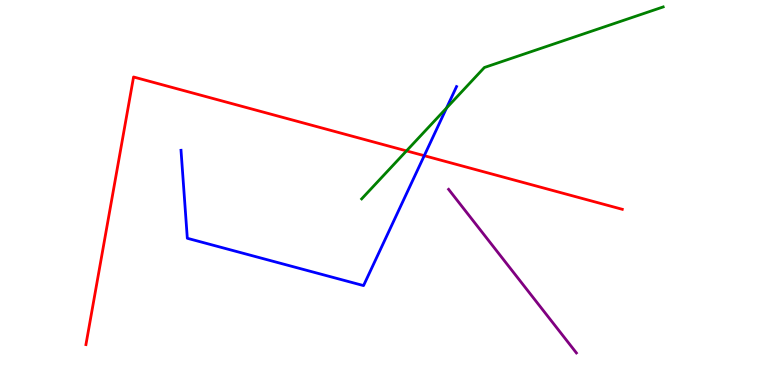[{'lines': ['blue', 'red'], 'intersections': [{'x': 5.47, 'y': 5.96}]}, {'lines': ['green', 'red'], 'intersections': [{'x': 5.25, 'y': 6.08}]}, {'lines': ['purple', 'red'], 'intersections': []}, {'lines': ['blue', 'green'], 'intersections': [{'x': 5.76, 'y': 7.19}]}, {'lines': ['blue', 'purple'], 'intersections': []}, {'lines': ['green', 'purple'], 'intersections': []}]